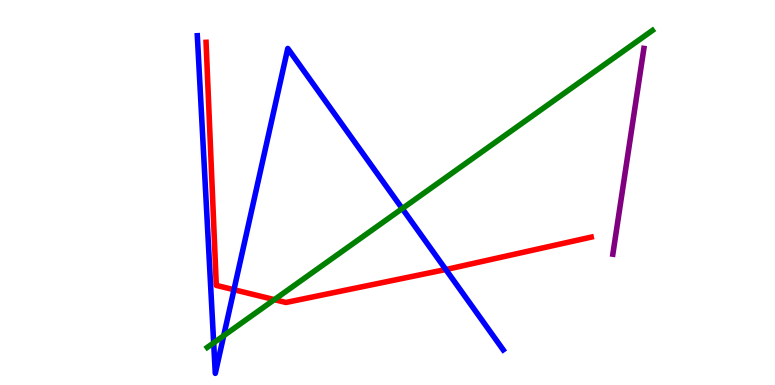[{'lines': ['blue', 'red'], 'intersections': [{'x': 3.02, 'y': 2.47}, {'x': 5.75, 'y': 3.0}]}, {'lines': ['green', 'red'], 'intersections': [{'x': 3.54, 'y': 2.22}]}, {'lines': ['purple', 'red'], 'intersections': []}, {'lines': ['blue', 'green'], 'intersections': [{'x': 2.76, 'y': 1.09}, {'x': 2.89, 'y': 1.28}, {'x': 5.19, 'y': 4.58}]}, {'lines': ['blue', 'purple'], 'intersections': []}, {'lines': ['green', 'purple'], 'intersections': []}]